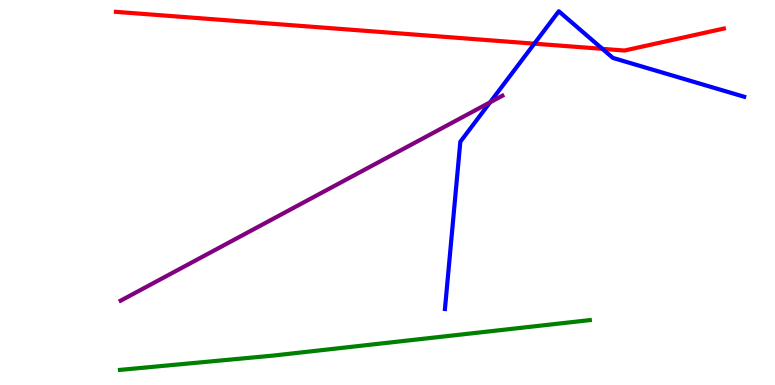[{'lines': ['blue', 'red'], 'intersections': [{'x': 6.89, 'y': 8.87}, {'x': 7.77, 'y': 8.73}]}, {'lines': ['green', 'red'], 'intersections': []}, {'lines': ['purple', 'red'], 'intersections': []}, {'lines': ['blue', 'green'], 'intersections': []}, {'lines': ['blue', 'purple'], 'intersections': [{'x': 6.32, 'y': 7.34}]}, {'lines': ['green', 'purple'], 'intersections': []}]